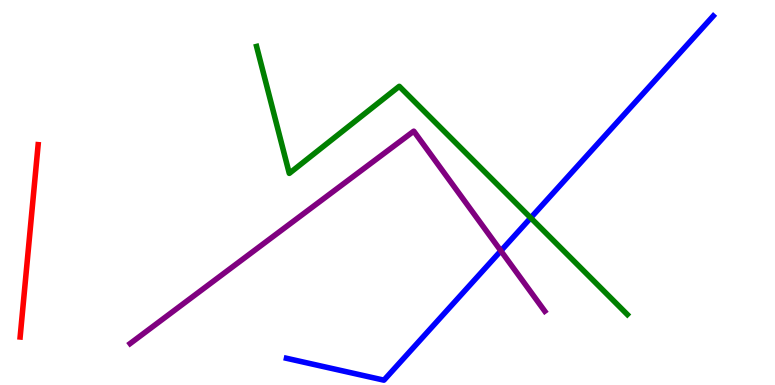[{'lines': ['blue', 'red'], 'intersections': []}, {'lines': ['green', 'red'], 'intersections': []}, {'lines': ['purple', 'red'], 'intersections': []}, {'lines': ['blue', 'green'], 'intersections': [{'x': 6.85, 'y': 4.34}]}, {'lines': ['blue', 'purple'], 'intersections': [{'x': 6.46, 'y': 3.48}]}, {'lines': ['green', 'purple'], 'intersections': []}]